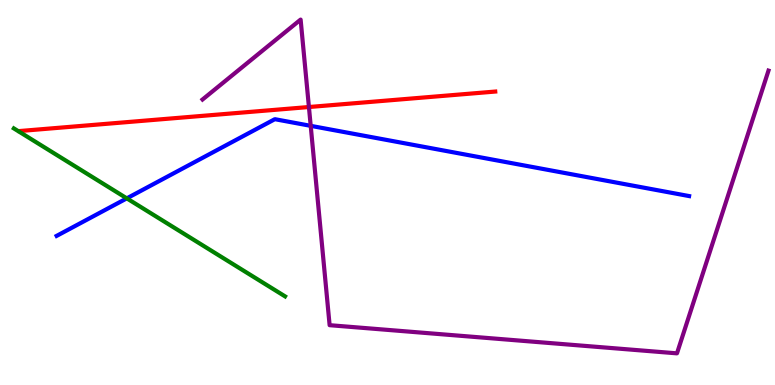[{'lines': ['blue', 'red'], 'intersections': []}, {'lines': ['green', 'red'], 'intersections': []}, {'lines': ['purple', 'red'], 'intersections': [{'x': 3.99, 'y': 7.22}]}, {'lines': ['blue', 'green'], 'intersections': [{'x': 1.64, 'y': 4.85}]}, {'lines': ['blue', 'purple'], 'intersections': [{'x': 4.01, 'y': 6.73}]}, {'lines': ['green', 'purple'], 'intersections': []}]